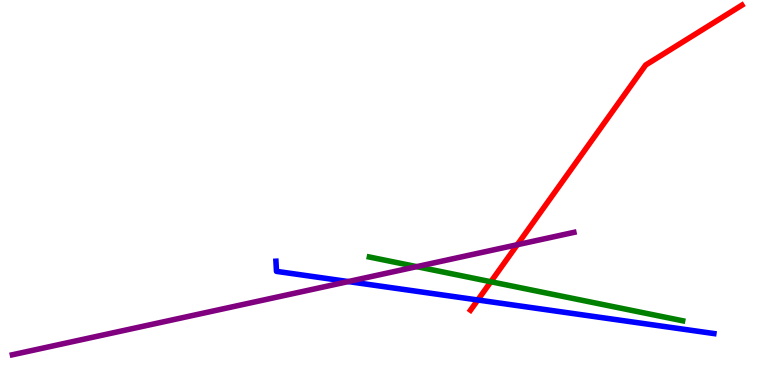[{'lines': ['blue', 'red'], 'intersections': [{'x': 6.17, 'y': 2.21}]}, {'lines': ['green', 'red'], 'intersections': [{'x': 6.33, 'y': 2.68}]}, {'lines': ['purple', 'red'], 'intersections': [{'x': 6.67, 'y': 3.64}]}, {'lines': ['blue', 'green'], 'intersections': []}, {'lines': ['blue', 'purple'], 'intersections': [{'x': 4.49, 'y': 2.69}]}, {'lines': ['green', 'purple'], 'intersections': [{'x': 5.38, 'y': 3.07}]}]